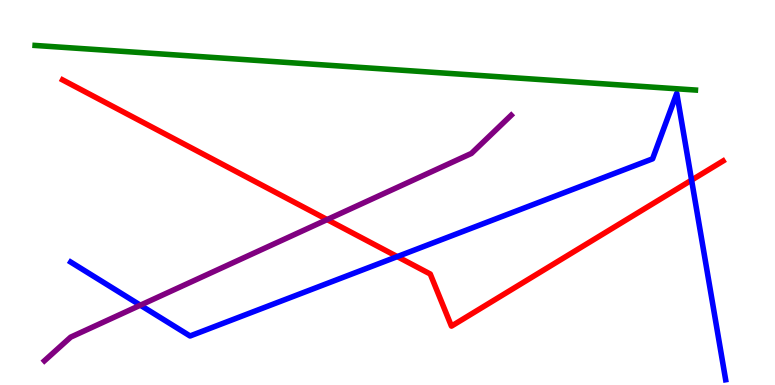[{'lines': ['blue', 'red'], 'intersections': [{'x': 5.13, 'y': 3.33}, {'x': 8.92, 'y': 5.32}]}, {'lines': ['green', 'red'], 'intersections': []}, {'lines': ['purple', 'red'], 'intersections': [{'x': 4.22, 'y': 4.3}]}, {'lines': ['blue', 'green'], 'intersections': []}, {'lines': ['blue', 'purple'], 'intersections': [{'x': 1.81, 'y': 2.07}]}, {'lines': ['green', 'purple'], 'intersections': []}]